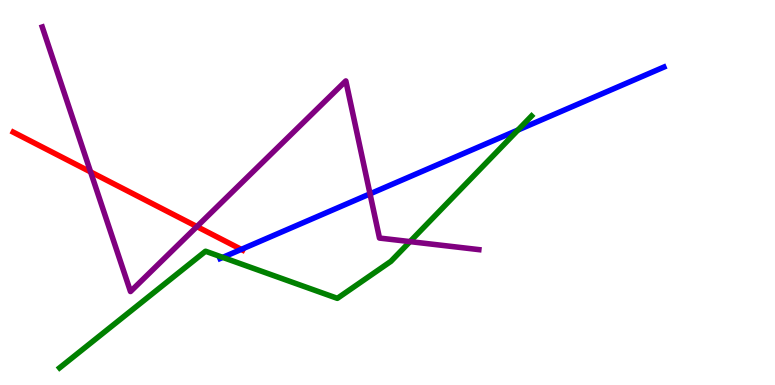[{'lines': ['blue', 'red'], 'intersections': [{'x': 3.11, 'y': 3.52}]}, {'lines': ['green', 'red'], 'intersections': []}, {'lines': ['purple', 'red'], 'intersections': [{'x': 1.17, 'y': 5.53}, {'x': 2.54, 'y': 4.11}]}, {'lines': ['blue', 'green'], 'intersections': [{'x': 2.87, 'y': 3.31}, {'x': 6.68, 'y': 6.62}]}, {'lines': ['blue', 'purple'], 'intersections': [{'x': 4.77, 'y': 4.96}]}, {'lines': ['green', 'purple'], 'intersections': [{'x': 5.29, 'y': 3.72}]}]